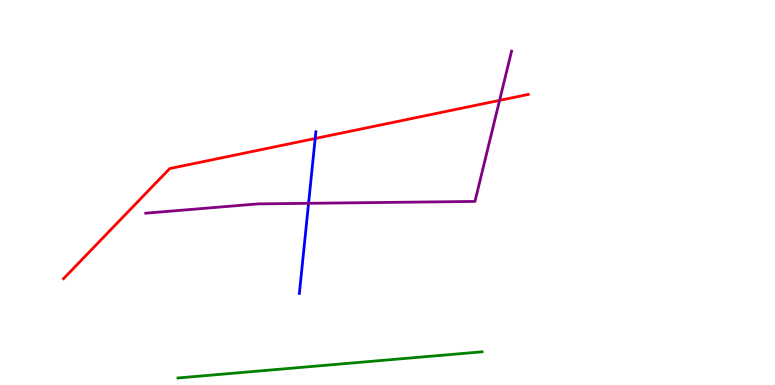[{'lines': ['blue', 'red'], 'intersections': [{'x': 4.07, 'y': 6.4}]}, {'lines': ['green', 'red'], 'intersections': []}, {'lines': ['purple', 'red'], 'intersections': [{'x': 6.45, 'y': 7.39}]}, {'lines': ['blue', 'green'], 'intersections': []}, {'lines': ['blue', 'purple'], 'intersections': [{'x': 3.98, 'y': 4.72}]}, {'lines': ['green', 'purple'], 'intersections': []}]